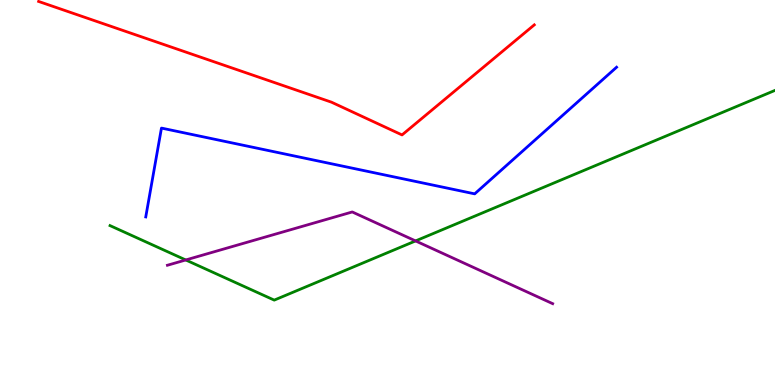[{'lines': ['blue', 'red'], 'intersections': []}, {'lines': ['green', 'red'], 'intersections': []}, {'lines': ['purple', 'red'], 'intersections': []}, {'lines': ['blue', 'green'], 'intersections': []}, {'lines': ['blue', 'purple'], 'intersections': []}, {'lines': ['green', 'purple'], 'intersections': [{'x': 2.4, 'y': 3.25}, {'x': 5.36, 'y': 3.74}]}]